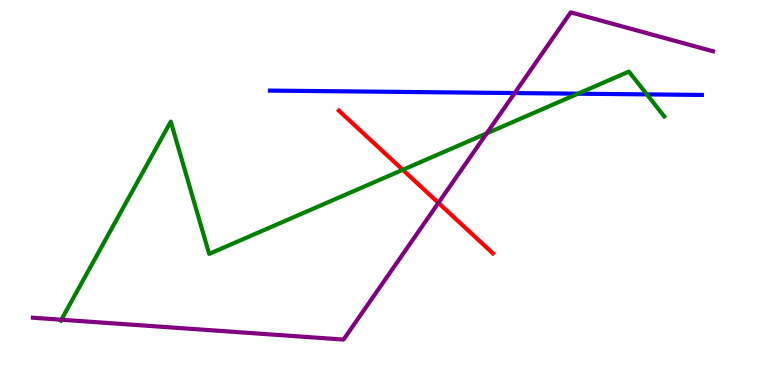[{'lines': ['blue', 'red'], 'intersections': []}, {'lines': ['green', 'red'], 'intersections': [{'x': 5.2, 'y': 5.59}]}, {'lines': ['purple', 'red'], 'intersections': [{'x': 5.66, 'y': 4.73}]}, {'lines': ['blue', 'green'], 'intersections': [{'x': 7.46, 'y': 7.57}, {'x': 8.35, 'y': 7.55}]}, {'lines': ['blue', 'purple'], 'intersections': [{'x': 6.64, 'y': 7.58}]}, {'lines': ['green', 'purple'], 'intersections': [{'x': 0.791, 'y': 1.7}, {'x': 6.28, 'y': 6.54}]}]